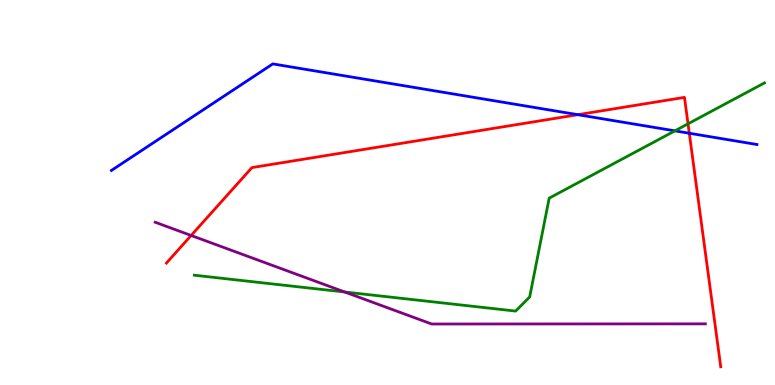[{'lines': ['blue', 'red'], 'intersections': [{'x': 7.46, 'y': 7.02}, {'x': 8.89, 'y': 6.54}]}, {'lines': ['green', 'red'], 'intersections': [{'x': 8.88, 'y': 6.78}]}, {'lines': ['purple', 'red'], 'intersections': [{'x': 2.47, 'y': 3.88}]}, {'lines': ['blue', 'green'], 'intersections': [{'x': 8.71, 'y': 6.6}]}, {'lines': ['blue', 'purple'], 'intersections': []}, {'lines': ['green', 'purple'], 'intersections': [{'x': 4.45, 'y': 2.42}]}]